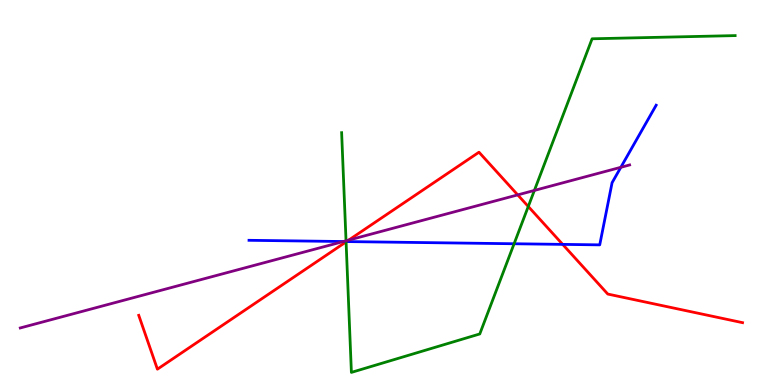[{'lines': ['blue', 'red'], 'intersections': [{'x': 4.47, 'y': 3.73}, {'x': 7.26, 'y': 3.65}]}, {'lines': ['green', 'red'], 'intersections': [{'x': 4.47, 'y': 3.72}, {'x': 6.82, 'y': 4.64}]}, {'lines': ['purple', 'red'], 'intersections': [{'x': 4.5, 'y': 3.76}, {'x': 6.68, 'y': 4.94}]}, {'lines': ['blue', 'green'], 'intersections': [{'x': 4.47, 'y': 3.73}, {'x': 6.63, 'y': 3.67}]}, {'lines': ['blue', 'purple'], 'intersections': [{'x': 4.43, 'y': 3.73}, {'x': 8.01, 'y': 5.65}]}, {'lines': ['green', 'purple'], 'intersections': [{'x': 4.46, 'y': 3.75}, {'x': 6.9, 'y': 5.05}]}]